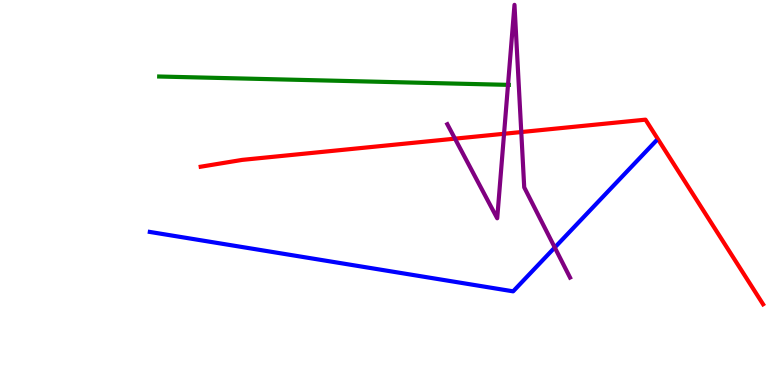[{'lines': ['blue', 'red'], 'intersections': []}, {'lines': ['green', 'red'], 'intersections': []}, {'lines': ['purple', 'red'], 'intersections': [{'x': 5.87, 'y': 6.4}, {'x': 6.5, 'y': 6.53}, {'x': 6.73, 'y': 6.57}]}, {'lines': ['blue', 'green'], 'intersections': []}, {'lines': ['blue', 'purple'], 'intersections': [{'x': 7.16, 'y': 3.57}]}, {'lines': ['green', 'purple'], 'intersections': [{'x': 6.55, 'y': 7.8}]}]